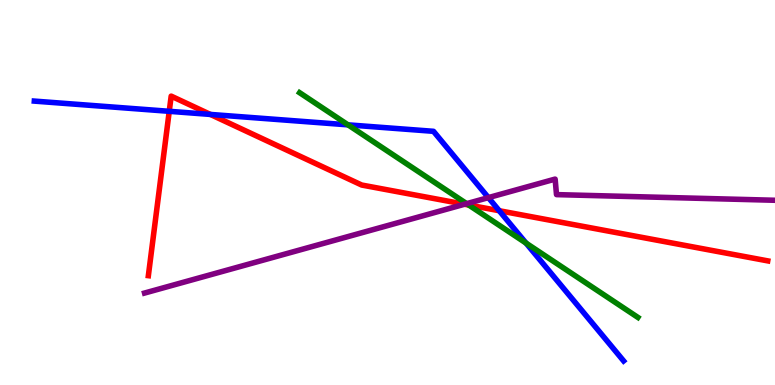[{'lines': ['blue', 'red'], 'intersections': [{'x': 2.18, 'y': 7.11}, {'x': 2.71, 'y': 7.03}, {'x': 6.44, 'y': 4.53}]}, {'lines': ['green', 'red'], 'intersections': [{'x': 6.05, 'y': 4.67}]}, {'lines': ['purple', 'red'], 'intersections': [{'x': 5.99, 'y': 4.69}]}, {'lines': ['blue', 'green'], 'intersections': [{'x': 4.49, 'y': 6.76}, {'x': 6.79, 'y': 3.69}]}, {'lines': ['blue', 'purple'], 'intersections': [{'x': 6.3, 'y': 4.87}]}, {'lines': ['green', 'purple'], 'intersections': [{'x': 6.02, 'y': 4.71}]}]